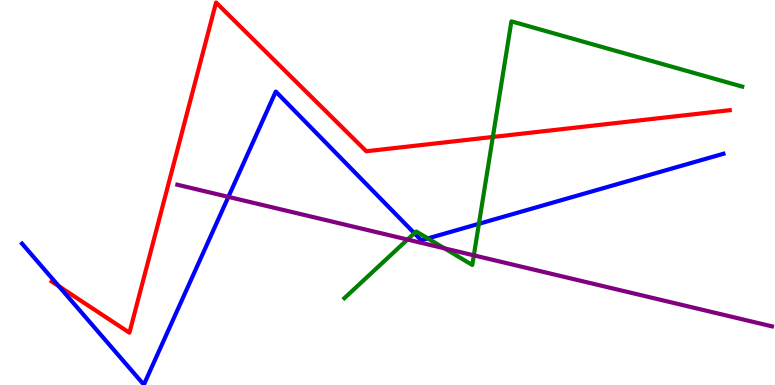[{'lines': ['blue', 'red'], 'intersections': [{'x': 0.759, 'y': 2.57}]}, {'lines': ['green', 'red'], 'intersections': [{'x': 6.36, 'y': 6.44}]}, {'lines': ['purple', 'red'], 'intersections': []}, {'lines': ['blue', 'green'], 'intersections': [{'x': 5.35, 'y': 3.94}, {'x': 5.52, 'y': 3.81}, {'x': 6.18, 'y': 4.19}]}, {'lines': ['blue', 'purple'], 'intersections': [{'x': 2.95, 'y': 4.89}]}, {'lines': ['green', 'purple'], 'intersections': [{'x': 5.26, 'y': 3.78}, {'x': 5.74, 'y': 3.55}, {'x': 6.11, 'y': 3.37}]}]